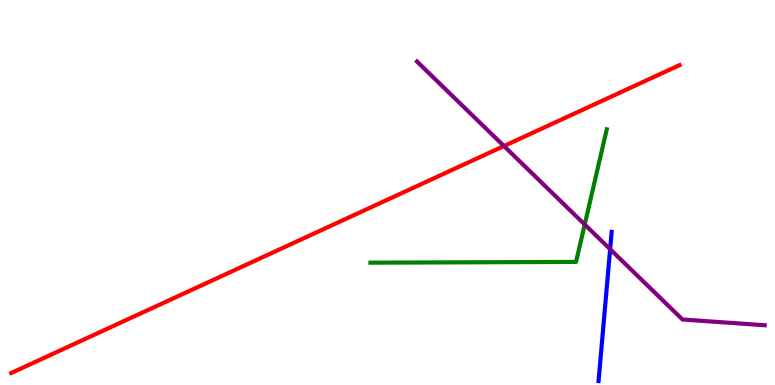[{'lines': ['blue', 'red'], 'intersections': []}, {'lines': ['green', 'red'], 'intersections': []}, {'lines': ['purple', 'red'], 'intersections': [{'x': 6.5, 'y': 6.21}]}, {'lines': ['blue', 'green'], 'intersections': []}, {'lines': ['blue', 'purple'], 'intersections': [{'x': 7.87, 'y': 3.53}]}, {'lines': ['green', 'purple'], 'intersections': [{'x': 7.54, 'y': 4.17}]}]